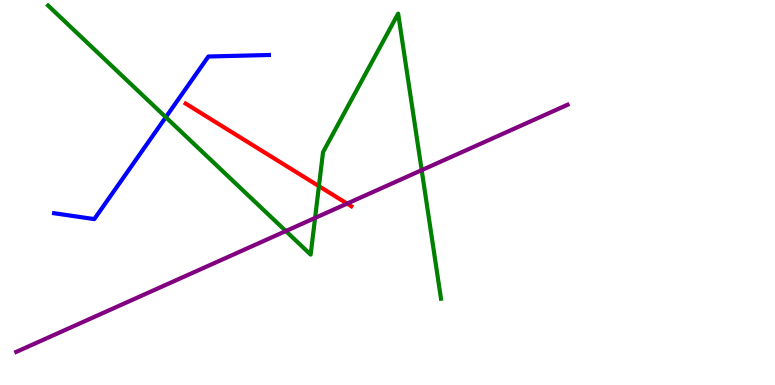[{'lines': ['blue', 'red'], 'intersections': []}, {'lines': ['green', 'red'], 'intersections': [{'x': 4.12, 'y': 5.16}]}, {'lines': ['purple', 'red'], 'intersections': [{'x': 4.48, 'y': 4.71}]}, {'lines': ['blue', 'green'], 'intersections': [{'x': 2.14, 'y': 6.96}]}, {'lines': ['blue', 'purple'], 'intersections': []}, {'lines': ['green', 'purple'], 'intersections': [{'x': 3.69, 'y': 4.0}, {'x': 4.07, 'y': 4.34}, {'x': 5.44, 'y': 5.58}]}]